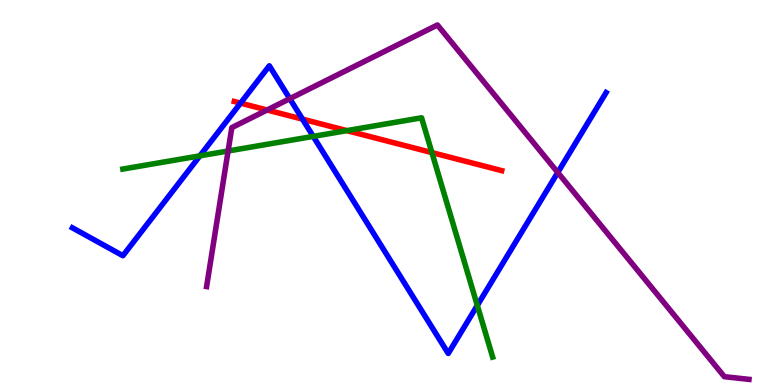[{'lines': ['blue', 'red'], 'intersections': [{'x': 3.1, 'y': 7.32}, {'x': 3.9, 'y': 6.91}]}, {'lines': ['green', 'red'], 'intersections': [{'x': 4.48, 'y': 6.61}, {'x': 5.57, 'y': 6.04}]}, {'lines': ['purple', 'red'], 'intersections': [{'x': 3.45, 'y': 7.14}]}, {'lines': ['blue', 'green'], 'intersections': [{'x': 2.58, 'y': 5.95}, {'x': 4.04, 'y': 6.46}, {'x': 6.16, 'y': 2.07}]}, {'lines': ['blue', 'purple'], 'intersections': [{'x': 3.74, 'y': 7.44}, {'x': 7.2, 'y': 5.52}]}, {'lines': ['green', 'purple'], 'intersections': [{'x': 2.94, 'y': 6.08}]}]